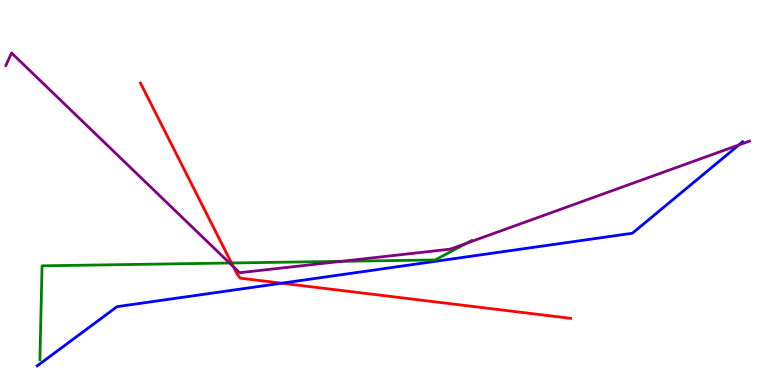[{'lines': ['blue', 'red'], 'intersections': [{'x': 3.64, 'y': 2.64}]}, {'lines': ['green', 'red'], 'intersections': [{'x': 2.99, 'y': 3.17}]}, {'lines': ['purple', 'red'], 'intersections': [{'x': 3.01, 'y': 3.07}]}, {'lines': ['blue', 'green'], 'intersections': []}, {'lines': ['blue', 'purple'], 'intersections': [{'x': 9.53, 'y': 6.23}]}, {'lines': ['green', 'purple'], 'intersections': [{'x': 2.96, 'y': 3.17}, {'x': 4.4, 'y': 3.21}, {'x': 6.02, 'y': 3.68}]}]